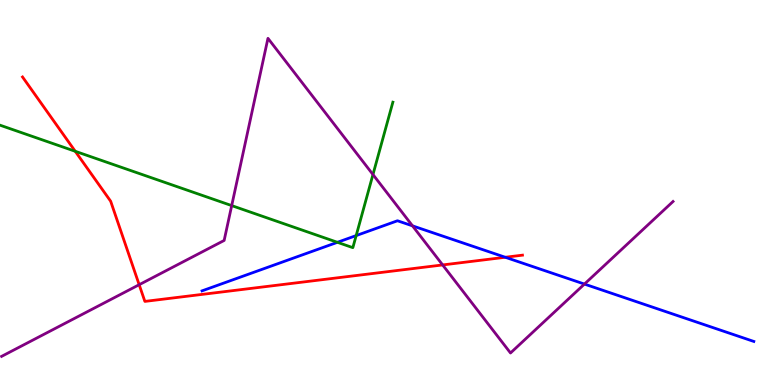[{'lines': ['blue', 'red'], 'intersections': [{'x': 6.52, 'y': 3.32}]}, {'lines': ['green', 'red'], 'intersections': [{'x': 0.971, 'y': 6.07}]}, {'lines': ['purple', 'red'], 'intersections': [{'x': 1.8, 'y': 2.6}, {'x': 5.71, 'y': 3.12}]}, {'lines': ['blue', 'green'], 'intersections': [{'x': 4.35, 'y': 3.71}, {'x': 4.6, 'y': 3.88}]}, {'lines': ['blue', 'purple'], 'intersections': [{'x': 5.32, 'y': 4.13}, {'x': 7.54, 'y': 2.62}]}, {'lines': ['green', 'purple'], 'intersections': [{'x': 2.99, 'y': 4.66}, {'x': 4.81, 'y': 5.47}]}]